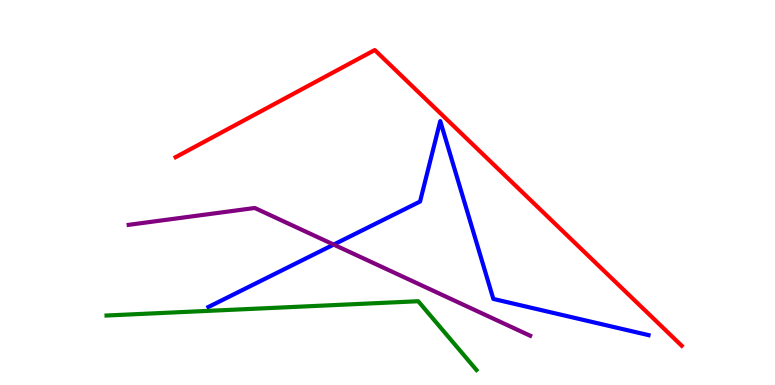[{'lines': ['blue', 'red'], 'intersections': []}, {'lines': ['green', 'red'], 'intersections': []}, {'lines': ['purple', 'red'], 'intersections': []}, {'lines': ['blue', 'green'], 'intersections': []}, {'lines': ['blue', 'purple'], 'intersections': [{'x': 4.31, 'y': 3.65}]}, {'lines': ['green', 'purple'], 'intersections': []}]